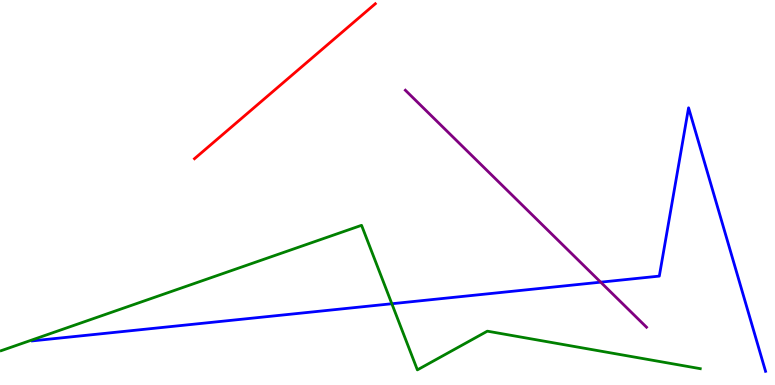[{'lines': ['blue', 'red'], 'intersections': []}, {'lines': ['green', 'red'], 'intersections': []}, {'lines': ['purple', 'red'], 'intersections': []}, {'lines': ['blue', 'green'], 'intersections': [{'x': 5.06, 'y': 2.11}]}, {'lines': ['blue', 'purple'], 'intersections': [{'x': 7.75, 'y': 2.67}]}, {'lines': ['green', 'purple'], 'intersections': []}]